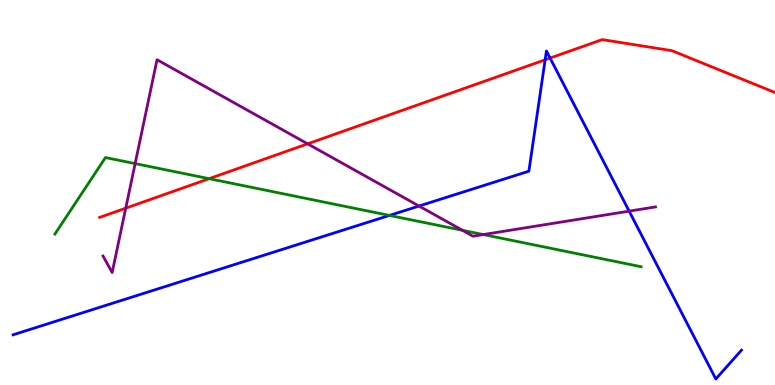[{'lines': ['blue', 'red'], 'intersections': [{'x': 7.03, 'y': 8.45}, {'x': 7.1, 'y': 8.49}]}, {'lines': ['green', 'red'], 'intersections': [{'x': 2.7, 'y': 5.36}]}, {'lines': ['purple', 'red'], 'intersections': [{'x': 1.62, 'y': 4.59}, {'x': 3.97, 'y': 6.26}]}, {'lines': ['blue', 'green'], 'intersections': [{'x': 5.02, 'y': 4.4}]}, {'lines': ['blue', 'purple'], 'intersections': [{'x': 5.41, 'y': 4.65}, {'x': 8.12, 'y': 4.52}]}, {'lines': ['green', 'purple'], 'intersections': [{'x': 1.74, 'y': 5.75}, {'x': 5.97, 'y': 4.02}, {'x': 6.24, 'y': 3.91}]}]